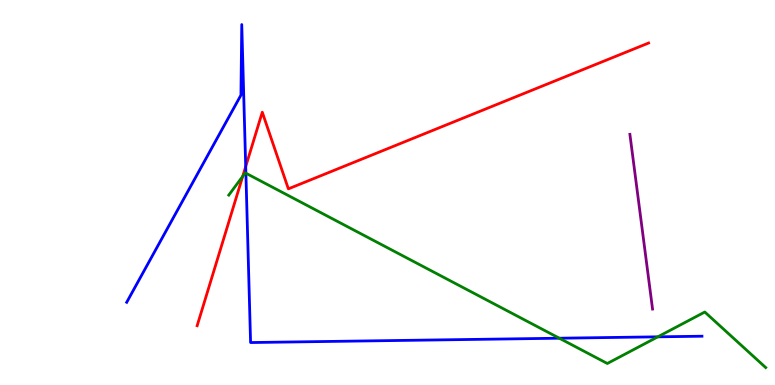[{'lines': ['blue', 'red'], 'intersections': [{'x': 3.17, 'y': 5.67}]}, {'lines': ['green', 'red'], 'intersections': [{'x': 3.13, 'y': 5.42}]}, {'lines': ['purple', 'red'], 'intersections': []}, {'lines': ['blue', 'green'], 'intersections': [{'x': 3.17, 'y': 5.5}, {'x': 7.22, 'y': 1.22}, {'x': 8.49, 'y': 1.25}]}, {'lines': ['blue', 'purple'], 'intersections': []}, {'lines': ['green', 'purple'], 'intersections': []}]